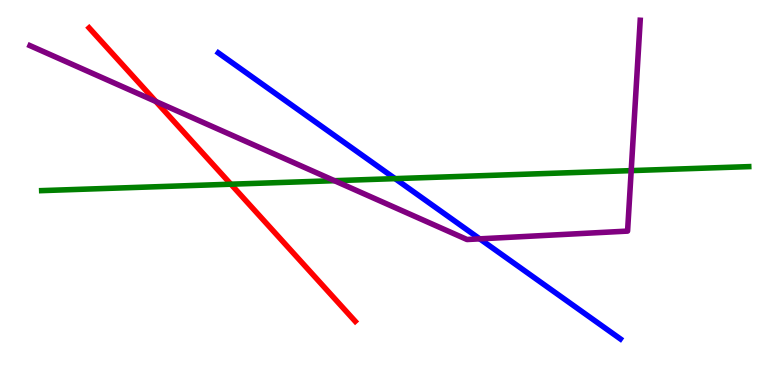[{'lines': ['blue', 'red'], 'intersections': []}, {'lines': ['green', 'red'], 'intersections': [{'x': 2.98, 'y': 5.22}]}, {'lines': ['purple', 'red'], 'intersections': [{'x': 2.01, 'y': 7.36}]}, {'lines': ['blue', 'green'], 'intersections': [{'x': 5.1, 'y': 5.36}]}, {'lines': ['blue', 'purple'], 'intersections': [{'x': 6.19, 'y': 3.8}]}, {'lines': ['green', 'purple'], 'intersections': [{'x': 4.32, 'y': 5.31}, {'x': 8.14, 'y': 5.57}]}]